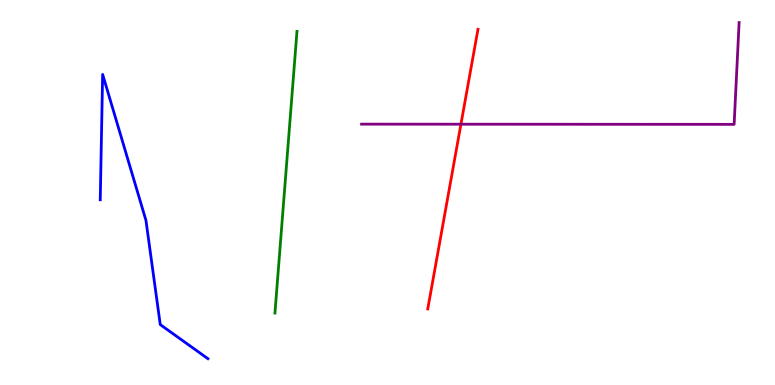[{'lines': ['blue', 'red'], 'intersections': []}, {'lines': ['green', 'red'], 'intersections': []}, {'lines': ['purple', 'red'], 'intersections': [{'x': 5.95, 'y': 6.77}]}, {'lines': ['blue', 'green'], 'intersections': []}, {'lines': ['blue', 'purple'], 'intersections': []}, {'lines': ['green', 'purple'], 'intersections': []}]